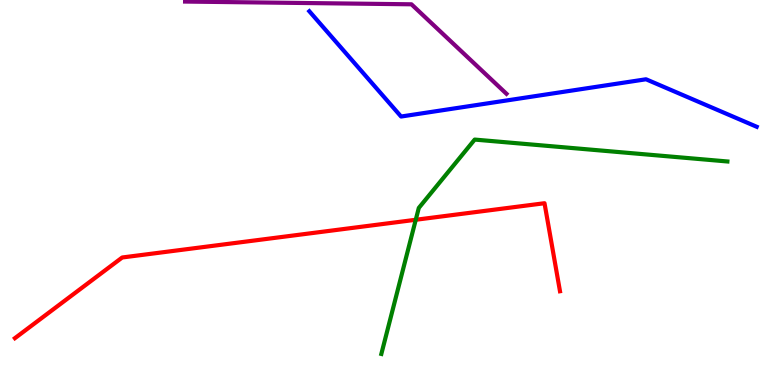[{'lines': ['blue', 'red'], 'intersections': []}, {'lines': ['green', 'red'], 'intersections': [{'x': 5.36, 'y': 4.29}]}, {'lines': ['purple', 'red'], 'intersections': []}, {'lines': ['blue', 'green'], 'intersections': []}, {'lines': ['blue', 'purple'], 'intersections': []}, {'lines': ['green', 'purple'], 'intersections': []}]